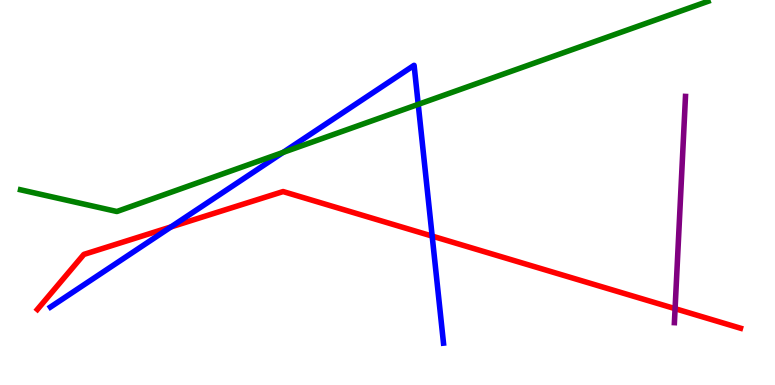[{'lines': ['blue', 'red'], 'intersections': [{'x': 2.21, 'y': 4.11}, {'x': 5.58, 'y': 3.87}]}, {'lines': ['green', 'red'], 'intersections': []}, {'lines': ['purple', 'red'], 'intersections': [{'x': 8.71, 'y': 1.98}]}, {'lines': ['blue', 'green'], 'intersections': [{'x': 3.65, 'y': 6.04}, {'x': 5.4, 'y': 7.29}]}, {'lines': ['blue', 'purple'], 'intersections': []}, {'lines': ['green', 'purple'], 'intersections': []}]